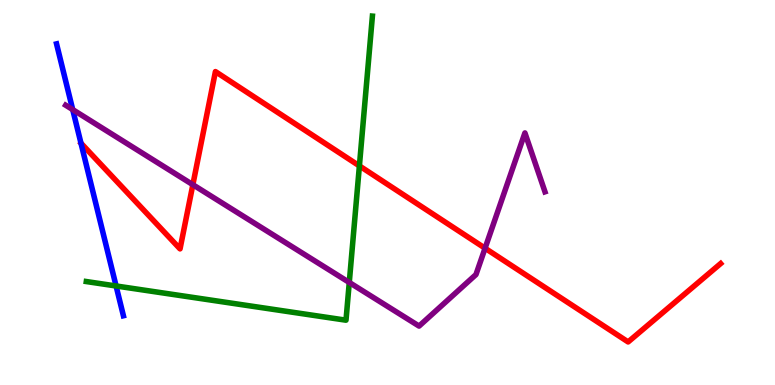[{'lines': ['blue', 'red'], 'intersections': []}, {'lines': ['green', 'red'], 'intersections': [{'x': 4.64, 'y': 5.69}]}, {'lines': ['purple', 'red'], 'intersections': [{'x': 2.49, 'y': 5.2}, {'x': 6.26, 'y': 3.55}]}, {'lines': ['blue', 'green'], 'intersections': [{'x': 1.5, 'y': 2.57}]}, {'lines': ['blue', 'purple'], 'intersections': [{'x': 0.938, 'y': 7.15}]}, {'lines': ['green', 'purple'], 'intersections': [{'x': 4.51, 'y': 2.66}]}]